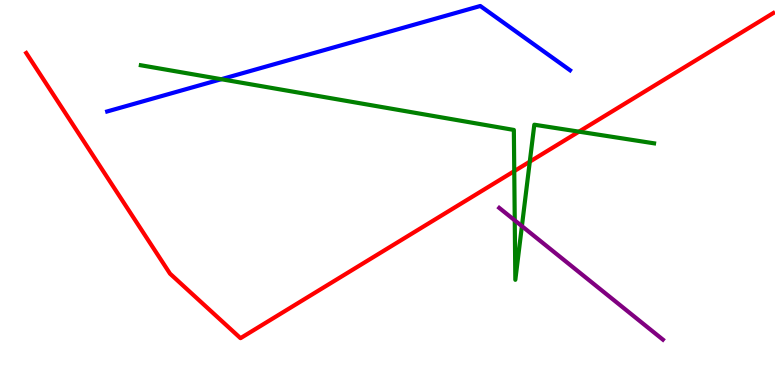[{'lines': ['blue', 'red'], 'intersections': []}, {'lines': ['green', 'red'], 'intersections': [{'x': 6.64, 'y': 5.56}, {'x': 6.84, 'y': 5.8}, {'x': 7.47, 'y': 6.58}]}, {'lines': ['purple', 'red'], 'intersections': []}, {'lines': ['blue', 'green'], 'intersections': [{'x': 2.86, 'y': 7.94}]}, {'lines': ['blue', 'purple'], 'intersections': []}, {'lines': ['green', 'purple'], 'intersections': [{'x': 6.64, 'y': 4.28}, {'x': 6.73, 'y': 4.13}]}]